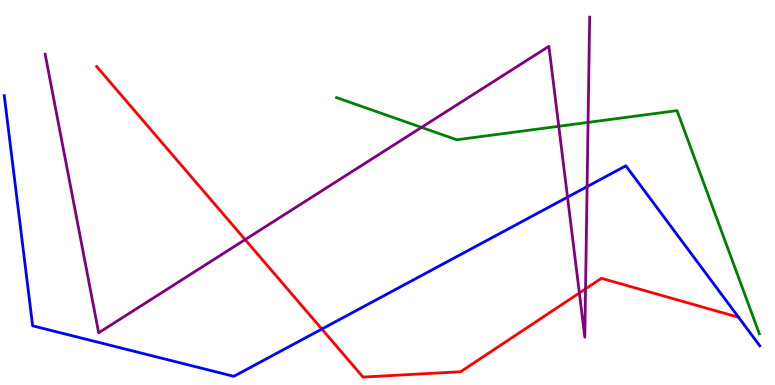[{'lines': ['blue', 'red'], 'intersections': [{'x': 4.15, 'y': 1.45}, {'x': 9.53, 'y': 1.76}]}, {'lines': ['green', 'red'], 'intersections': []}, {'lines': ['purple', 'red'], 'intersections': [{'x': 3.16, 'y': 3.78}, {'x': 7.48, 'y': 2.39}, {'x': 7.56, 'y': 2.5}]}, {'lines': ['blue', 'green'], 'intersections': []}, {'lines': ['blue', 'purple'], 'intersections': [{'x': 7.32, 'y': 4.88}, {'x': 7.58, 'y': 5.15}]}, {'lines': ['green', 'purple'], 'intersections': [{'x': 5.44, 'y': 6.69}, {'x': 7.21, 'y': 6.72}, {'x': 7.59, 'y': 6.82}]}]